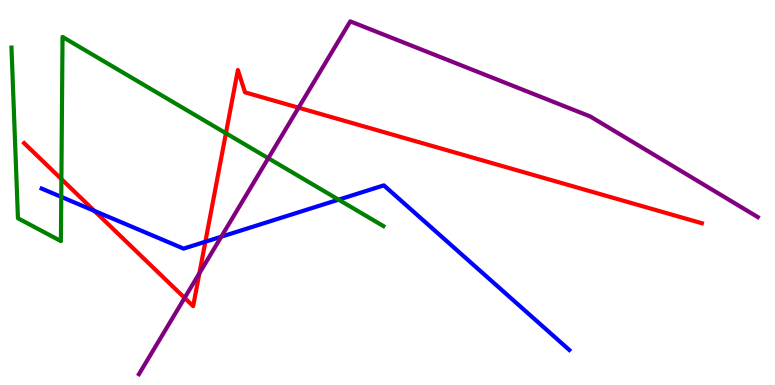[{'lines': ['blue', 'red'], 'intersections': [{'x': 1.22, 'y': 4.52}, {'x': 2.65, 'y': 3.72}]}, {'lines': ['green', 'red'], 'intersections': [{'x': 0.792, 'y': 5.35}, {'x': 2.92, 'y': 6.54}]}, {'lines': ['purple', 'red'], 'intersections': [{'x': 2.38, 'y': 2.26}, {'x': 2.57, 'y': 2.9}, {'x': 3.85, 'y': 7.2}]}, {'lines': ['blue', 'green'], 'intersections': [{'x': 0.79, 'y': 4.89}, {'x': 4.37, 'y': 4.81}]}, {'lines': ['blue', 'purple'], 'intersections': [{'x': 2.86, 'y': 3.85}]}, {'lines': ['green', 'purple'], 'intersections': [{'x': 3.46, 'y': 5.89}]}]